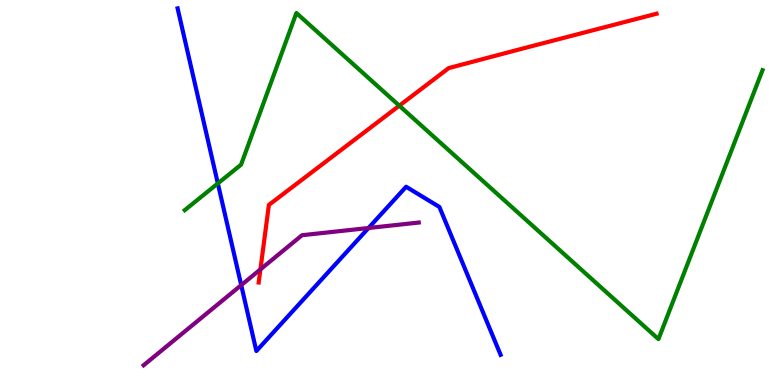[{'lines': ['blue', 'red'], 'intersections': []}, {'lines': ['green', 'red'], 'intersections': [{'x': 5.15, 'y': 7.25}]}, {'lines': ['purple', 'red'], 'intersections': [{'x': 3.36, 'y': 3.0}]}, {'lines': ['blue', 'green'], 'intersections': [{'x': 2.81, 'y': 5.24}]}, {'lines': ['blue', 'purple'], 'intersections': [{'x': 3.11, 'y': 2.59}, {'x': 4.75, 'y': 4.08}]}, {'lines': ['green', 'purple'], 'intersections': []}]